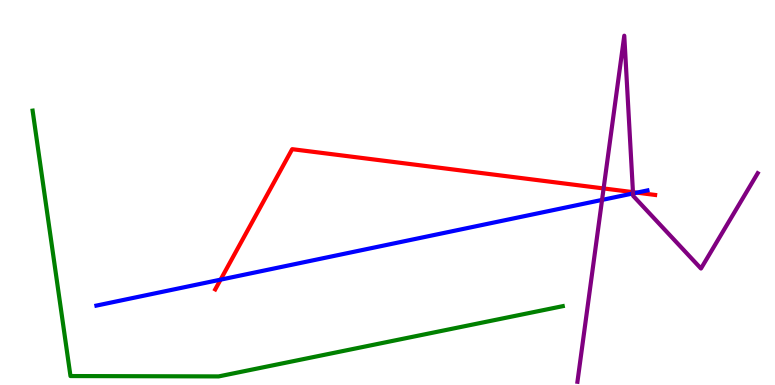[{'lines': ['blue', 'red'], 'intersections': [{'x': 2.85, 'y': 2.74}, {'x': 8.22, 'y': 5.0}]}, {'lines': ['green', 'red'], 'intersections': []}, {'lines': ['purple', 'red'], 'intersections': [{'x': 7.79, 'y': 5.11}, {'x': 8.17, 'y': 5.01}]}, {'lines': ['blue', 'green'], 'intersections': []}, {'lines': ['blue', 'purple'], 'intersections': [{'x': 7.77, 'y': 4.81}, {'x': 8.17, 'y': 4.98}]}, {'lines': ['green', 'purple'], 'intersections': []}]